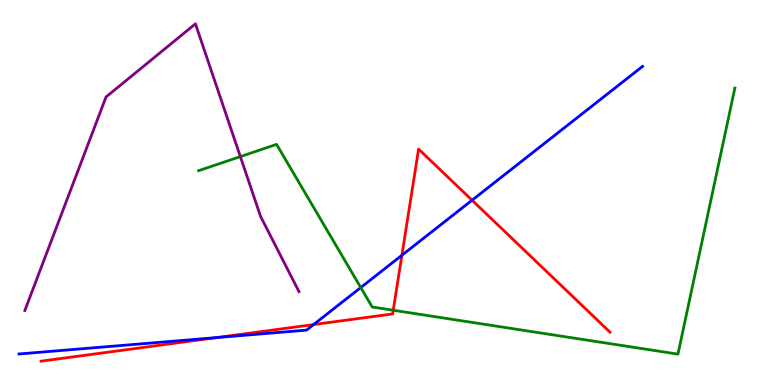[{'lines': ['blue', 'red'], 'intersections': [{'x': 2.8, 'y': 1.23}, {'x': 4.05, 'y': 1.57}, {'x': 5.19, 'y': 3.37}, {'x': 6.09, 'y': 4.8}]}, {'lines': ['green', 'red'], 'intersections': [{'x': 5.07, 'y': 1.94}]}, {'lines': ['purple', 'red'], 'intersections': []}, {'lines': ['blue', 'green'], 'intersections': [{'x': 4.66, 'y': 2.53}]}, {'lines': ['blue', 'purple'], 'intersections': []}, {'lines': ['green', 'purple'], 'intersections': [{'x': 3.1, 'y': 5.93}]}]